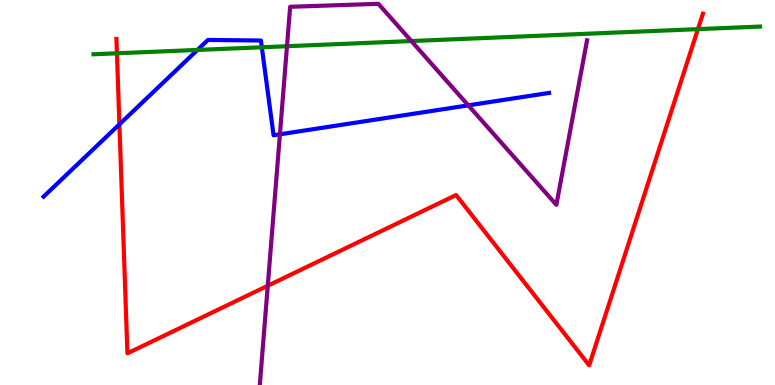[{'lines': ['blue', 'red'], 'intersections': [{'x': 1.54, 'y': 6.77}]}, {'lines': ['green', 'red'], 'intersections': [{'x': 1.51, 'y': 8.62}, {'x': 9.01, 'y': 9.24}]}, {'lines': ['purple', 'red'], 'intersections': [{'x': 3.46, 'y': 2.58}]}, {'lines': ['blue', 'green'], 'intersections': [{'x': 2.55, 'y': 8.7}, {'x': 3.38, 'y': 8.77}]}, {'lines': ['blue', 'purple'], 'intersections': [{'x': 3.61, 'y': 6.51}, {'x': 6.04, 'y': 7.26}]}, {'lines': ['green', 'purple'], 'intersections': [{'x': 3.7, 'y': 8.8}, {'x': 5.31, 'y': 8.93}]}]